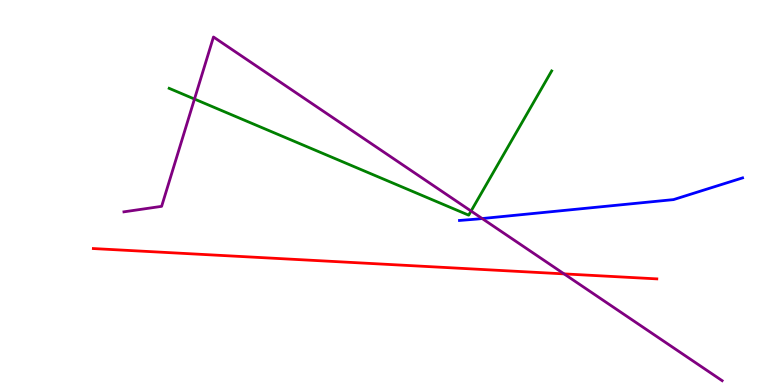[{'lines': ['blue', 'red'], 'intersections': []}, {'lines': ['green', 'red'], 'intersections': []}, {'lines': ['purple', 'red'], 'intersections': [{'x': 7.28, 'y': 2.89}]}, {'lines': ['blue', 'green'], 'intersections': []}, {'lines': ['blue', 'purple'], 'intersections': [{'x': 6.22, 'y': 4.32}]}, {'lines': ['green', 'purple'], 'intersections': [{'x': 2.51, 'y': 7.43}, {'x': 6.08, 'y': 4.52}]}]